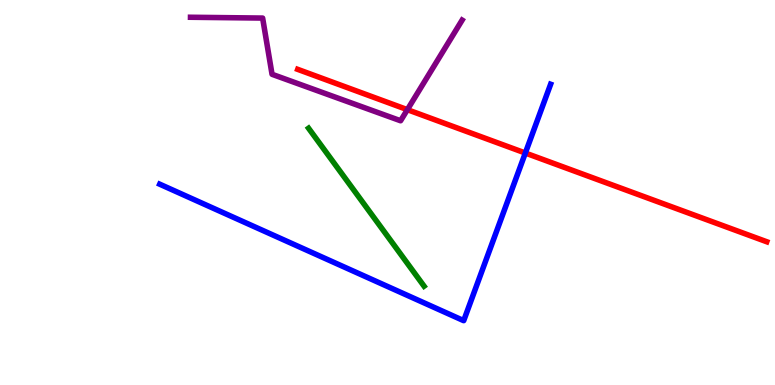[{'lines': ['blue', 'red'], 'intersections': [{'x': 6.78, 'y': 6.03}]}, {'lines': ['green', 'red'], 'intersections': []}, {'lines': ['purple', 'red'], 'intersections': [{'x': 5.26, 'y': 7.15}]}, {'lines': ['blue', 'green'], 'intersections': []}, {'lines': ['blue', 'purple'], 'intersections': []}, {'lines': ['green', 'purple'], 'intersections': []}]